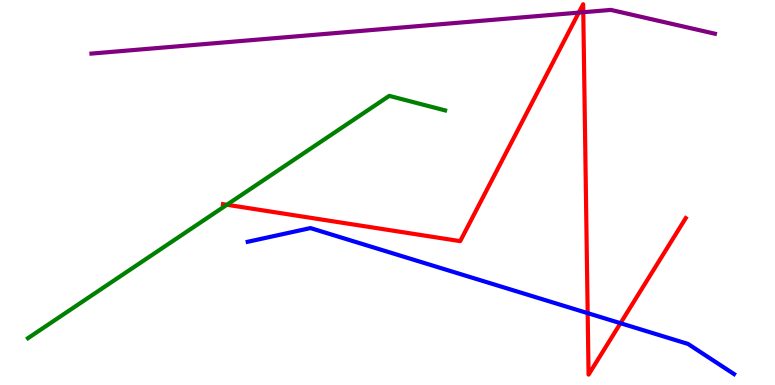[{'lines': ['blue', 'red'], 'intersections': [{'x': 7.58, 'y': 1.87}, {'x': 8.01, 'y': 1.61}]}, {'lines': ['green', 'red'], 'intersections': [{'x': 2.93, 'y': 4.68}]}, {'lines': ['purple', 'red'], 'intersections': [{'x': 7.47, 'y': 9.67}, {'x': 7.53, 'y': 9.68}]}, {'lines': ['blue', 'green'], 'intersections': []}, {'lines': ['blue', 'purple'], 'intersections': []}, {'lines': ['green', 'purple'], 'intersections': []}]